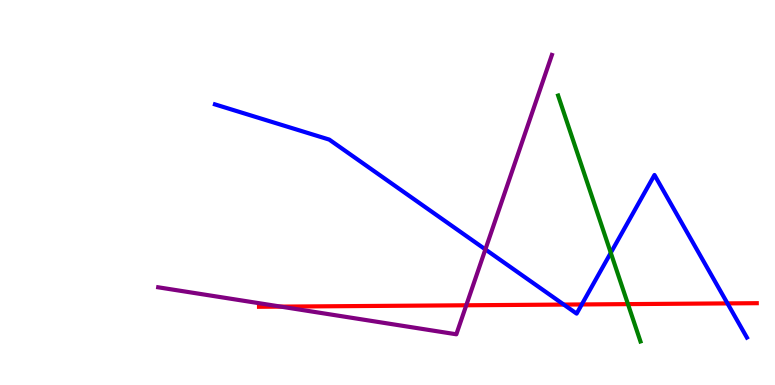[{'lines': ['blue', 'red'], 'intersections': [{'x': 7.27, 'y': 2.09}, {'x': 7.51, 'y': 2.09}, {'x': 9.39, 'y': 2.12}]}, {'lines': ['green', 'red'], 'intersections': [{'x': 8.1, 'y': 2.1}]}, {'lines': ['purple', 'red'], 'intersections': [{'x': 3.62, 'y': 2.04}, {'x': 6.02, 'y': 2.07}]}, {'lines': ['blue', 'green'], 'intersections': [{'x': 7.88, 'y': 3.43}]}, {'lines': ['blue', 'purple'], 'intersections': [{'x': 6.26, 'y': 3.52}]}, {'lines': ['green', 'purple'], 'intersections': []}]